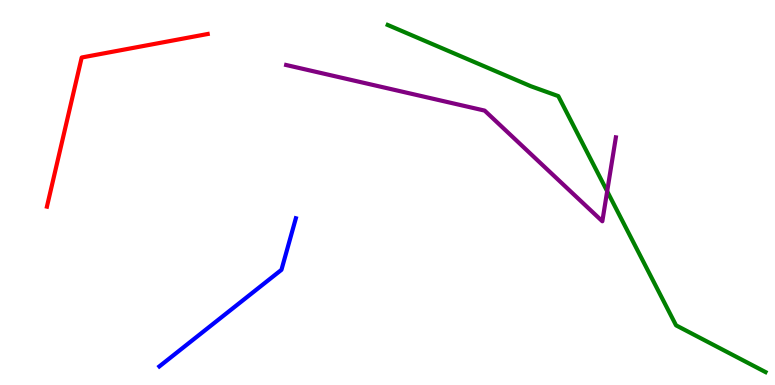[{'lines': ['blue', 'red'], 'intersections': []}, {'lines': ['green', 'red'], 'intersections': []}, {'lines': ['purple', 'red'], 'intersections': []}, {'lines': ['blue', 'green'], 'intersections': []}, {'lines': ['blue', 'purple'], 'intersections': []}, {'lines': ['green', 'purple'], 'intersections': [{'x': 7.83, 'y': 5.03}]}]